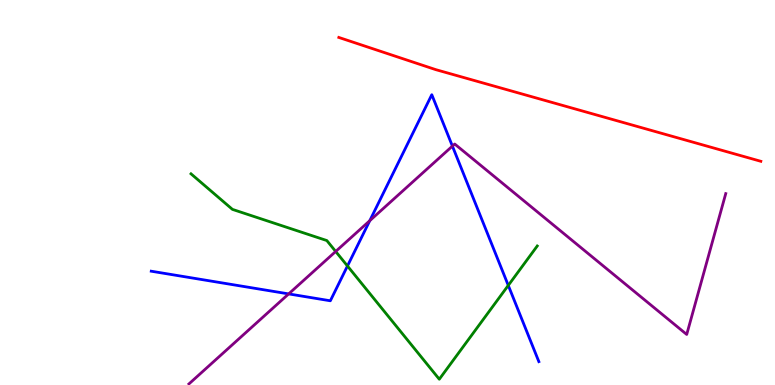[{'lines': ['blue', 'red'], 'intersections': []}, {'lines': ['green', 'red'], 'intersections': []}, {'lines': ['purple', 'red'], 'intersections': []}, {'lines': ['blue', 'green'], 'intersections': [{'x': 4.48, 'y': 3.09}, {'x': 6.56, 'y': 2.59}]}, {'lines': ['blue', 'purple'], 'intersections': [{'x': 3.72, 'y': 2.37}, {'x': 4.77, 'y': 4.27}, {'x': 5.84, 'y': 6.21}]}, {'lines': ['green', 'purple'], 'intersections': [{'x': 4.33, 'y': 3.47}]}]